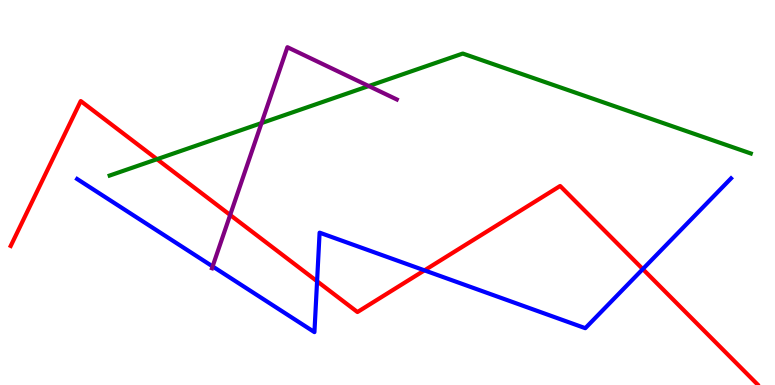[{'lines': ['blue', 'red'], 'intersections': [{'x': 4.09, 'y': 2.69}, {'x': 5.48, 'y': 2.98}, {'x': 8.29, 'y': 3.01}]}, {'lines': ['green', 'red'], 'intersections': [{'x': 2.03, 'y': 5.87}]}, {'lines': ['purple', 'red'], 'intersections': [{'x': 2.97, 'y': 4.42}]}, {'lines': ['blue', 'green'], 'intersections': []}, {'lines': ['blue', 'purple'], 'intersections': [{'x': 2.74, 'y': 3.08}]}, {'lines': ['green', 'purple'], 'intersections': [{'x': 3.37, 'y': 6.8}, {'x': 4.76, 'y': 7.77}]}]